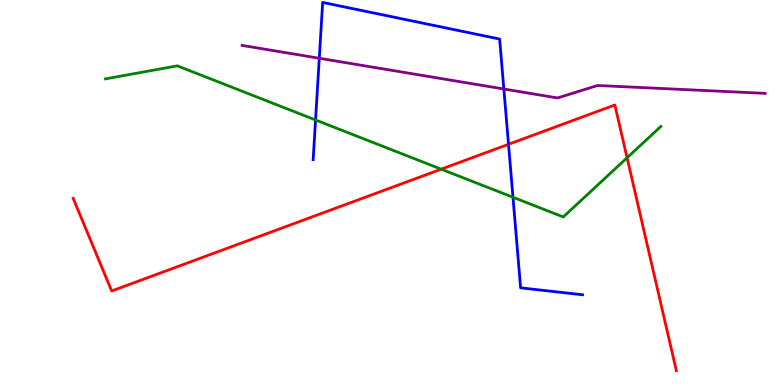[{'lines': ['blue', 'red'], 'intersections': [{'x': 6.56, 'y': 6.25}]}, {'lines': ['green', 'red'], 'intersections': [{'x': 5.69, 'y': 5.61}, {'x': 8.09, 'y': 5.9}]}, {'lines': ['purple', 'red'], 'intersections': []}, {'lines': ['blue', 'green'], 'intersections': [{'x': 4.07, 'y': 6.88}, {'x': 6.62, 'y': 4.88}]}, {'lines': ['blue', 'purple'], 'intersections': [{'x': 4.12, 'y': 8.49}, {'x': 6.5, 'y': 7.69}]}, {'lines': ['green', 'purple'], 'intersections': []}]